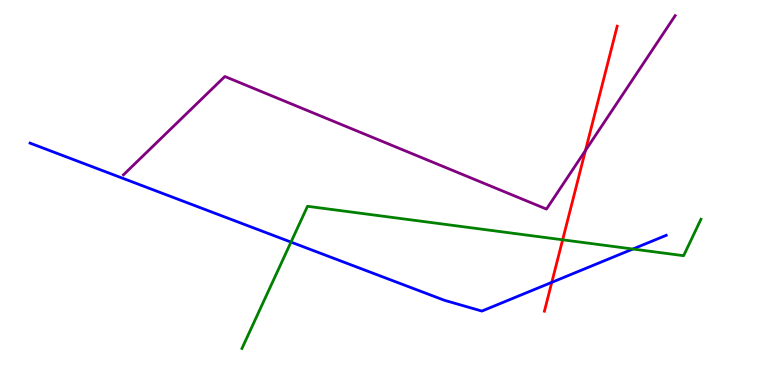[{'lines': ['blue', 'red'], 'intersections': [{'x': 7.12, 'y': 2.67}]}, {'lines': ['green', 'red'], 'intersections': [{'x': 7.26, 'y': 3.77}]}, {'lines': ['purple', 'red'], 'intersections': [{'x': 7.55, 'y': 6.09}]}, {'lines': ['blue', 'green'], 'intersections': [{'x': 3.75, 'y': 3.71}, {'x': 8.17, 'y': 3.53}]}, {'lines': ['blue', 'purple'], 'intersections': []}, {'lines': ['green', 'purple'], 'intersections': []}]